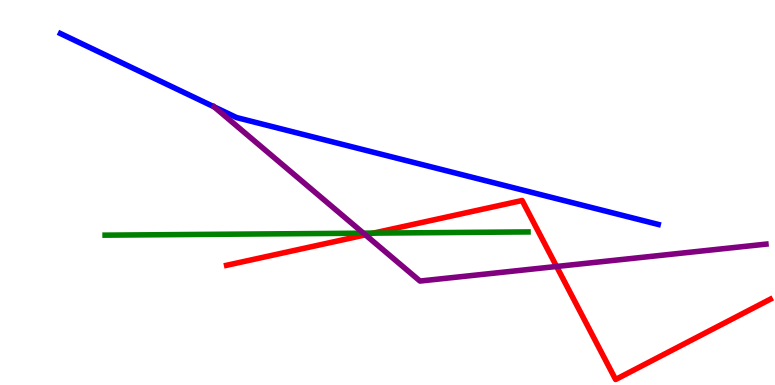[{'lines': ['blue', 'red'], 'intersections': []}, {'lines': ['green', 'red'], 'intersections': [{'x': 4.82, 'y': 3.95}]}, {'lines': ['purple', 'red'], 'intersections': [{'x': 4.72, 'y': 3.9}, {'x': 7.18, 'y': 3.08}]}, {'lines': ['blue', 'green'], 'intersections': []}, {'lines': ['blue', 'purple'], 'intersections': []}, {'lines': ['green', 'purple'], 'intersections': [{'x': 4.69, 'y': 3.94}]}]